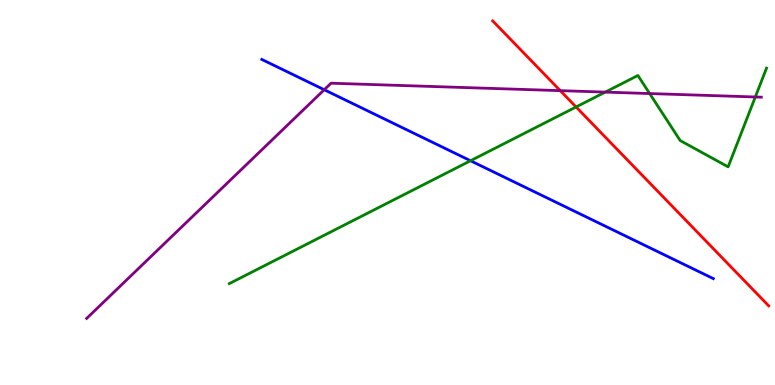[{'lines': ['blue', 'red'], 'intersections': []}, {'lines': ['green', 'red'], 'intersections': [{'x': 7.43, 'y': 7.22}]}, {'lines': ['purple', 'red'], 'intersections': [{'x': 7.23, 'y': 7.65}]}, {'lines': ['blue', 'green'], 'intersections': [{'x': 6.07, 'y': 5.82}]}, {'lines': ['blue', 'purple'], 'intersections': [{'x': 4.18, 'y': 7.67}]}, {'lines': ['green', 'purple'], 'intersections': [{'x': 7.81, 'y': 7.61}, {'x': 8.38, 'y': 7.57}, {'x': 9.75, 'y': 7.48}]}]